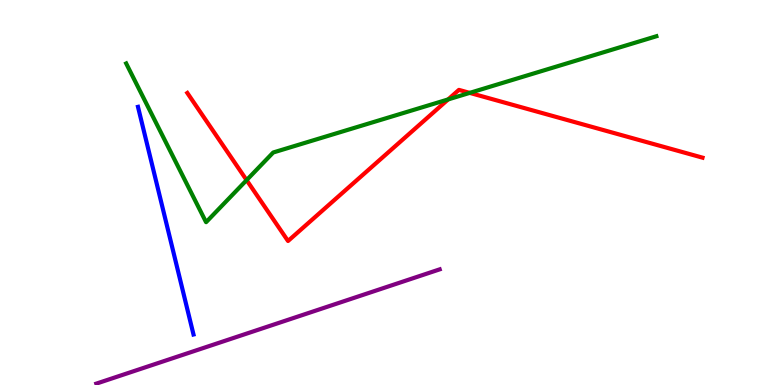[{'lines': ['blue', 'red'], 'intersections': []}, {'lines': ['green', 'red'], 'intersections': [{'x': 3.18, 'y': 5.32}, {'x': 5.78, 'y': 7.42}, {'x': 6.06, 'y': 7.59}]}, {'lines': ['purple', 'red'], 'intersections': []}, {'lines': ['blue', 'green'], 'intersections': []}, {'lines': ['blue', 'purple'], 'intersections': []}, {'lines': ['green', 'purple'], 'intersections': []}]